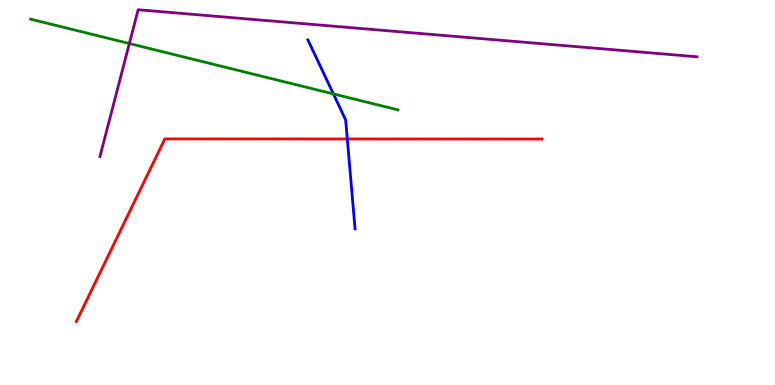[{'lines': ['blue', 'red'], 'intersections': [{'x': 4.48, 'y': 6.39}]}, {'lines': ['green', 'red'], 'intersections': []}, {'lines': ['purple', 'red'], 'intersections': []}, {'lines': ['blue', 'green'], 'intersections': [{'x': 4.3, 'y': 7.56}]}, {'lines': ['blue', 'purple'], 'intersections': []}, {'lines': ['green', 'purple'], 'intersections': [{'x': 1.67, 'y': 8.87}]}]